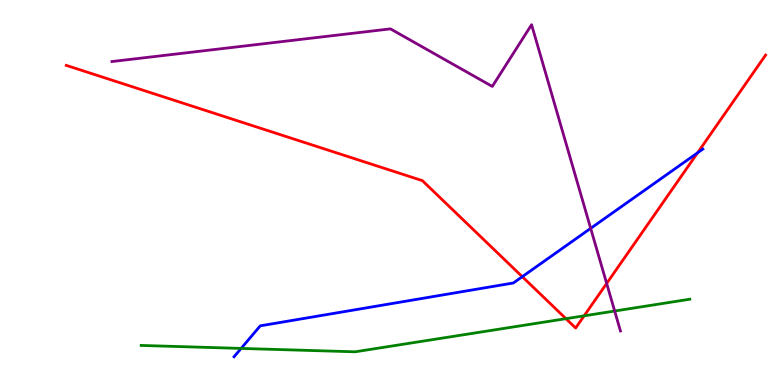[{'lines': ['blue', 'red'], 'intersections': [{'x': 6.74, 'y': 2.81}, {'x': 9.0, 'y': 6.03}]}, {'lines': ['green', 'red'], 'intersections': [{'x': 7.3, 'y': 1.72}, {'x': 7.54, 'y': 1.8}]}, {'lines': ['purple', 'red'], 'intersections': [{'x': 7.83, 'y': 2.64}]}, {'lines': ['blue', 'green'], 'intersections': [{'x': 3.11, 'y': 0.95}]}, {'lines': ['blue', 'purple'], 'intersections': [{'x': 7.62, 'y': 4.07}]}, {'lines': ['green', 'purple'], 'intersections': [{'x': 7.93, 'y': 1.92}]}]